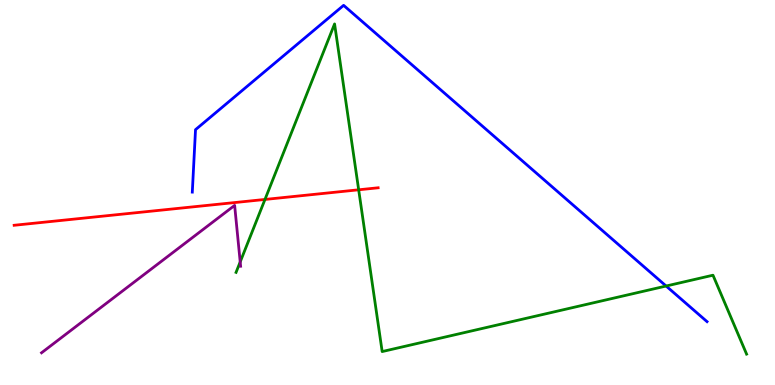[{'lines': ['blue', 'red'], 'intersections': []}, {'lines': ['green', 'red'], 'intersections': [{'x': 3.42, 'y': 4.82}, {'x': 4.63, 'y': 5.07}]}, {'lines': ['purple', 'red'], 'intersections': []}, {'lines': ['blue', 'green'], 'intersections': [{'x': 8.6, 'y': 2.57}]}, {'lines': ['blue', 'purple'], 'intersections': []}, {'lines': ['green', 'purple'], 'intersections': [{'x': 3.1, 'y': 3.2}]}]